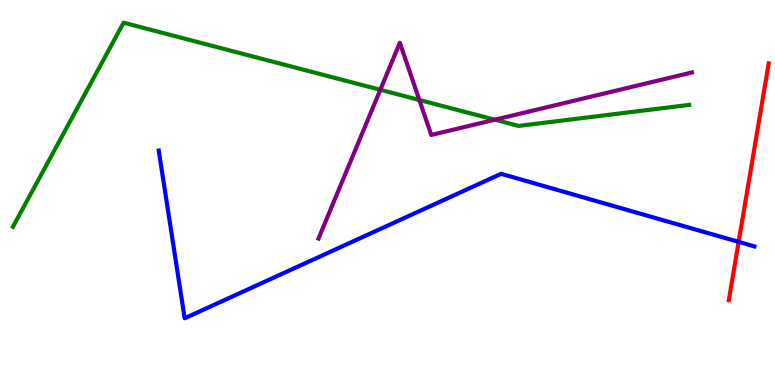[{'lines': ['blue', 'red'], 'intersections': [{'x': 9.53, 'y': 3.72}]}, {'lines': ['green', 'red'], 'intersections': []}, {'lines': ['purple', 'red'], 'intersections': []}, {'lines': ['blue', 'green'], 'intersections': []}, {'lines': ['blue', 'purple'], 'intersections': []}, {'lines': ['green', 'purple'], 'intersections': [{'x': 4.91, 'y': 7.67}, {'x': 5.41, 'y': 7.4}, {'x': 6.39, 'y': 6.89}]}]